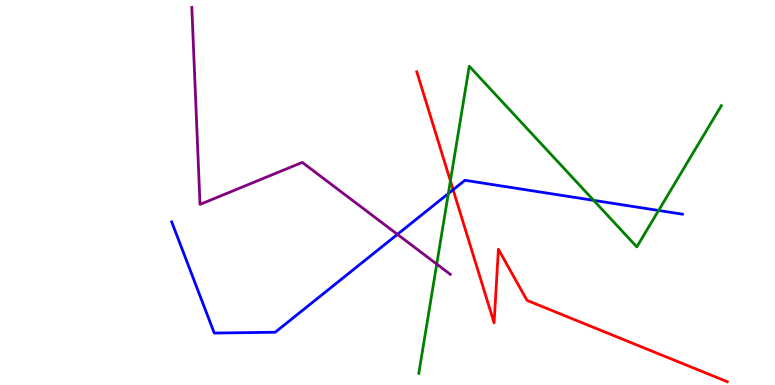[{'lines': ['blue', 'red'], 'intersections': [{'x': 5.85, 'y': 5.07}]}, {'lines': ['green', 'red'], 'intersections': [{'x': 5.81, 'y': 5.3}]}, {'lines': ['purple', 'red'], 'intersections': []}, {'lines': ['blue', 'green'], 'intersections': [{'x': 5.78, 'y': 4.97}, {'x': 7.66, 'y': 4.8}, {'x': 8.5, 'y': 4.53}]}, {'lines': ['blue', 'purple'], 'intersections': [{'x': 5.13, 'y': 3.91}]}, {'lines': ['green', 'purple'], 'intersections': [{'x': 5.64, 'y': 3.14}]}]